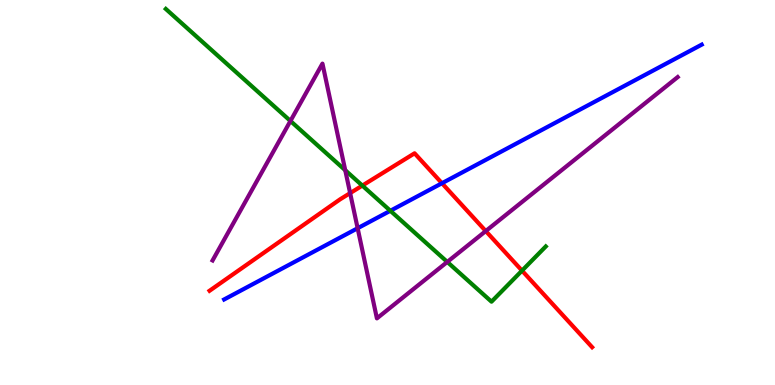[{'lines': ['blue', 'red'], 'intersections': [{'x': 5.7, 'y': 5.24}]}, {'lines': ['green', 'red'], 'intersections': [{'x': 4.68, 'y': 5.18}, {'x': 6.74, 'y': 2.97}]}, {'lines': ['purple', 'red'], 'intersections': [{'x': 4.52, 'y': 4.98}, {'x': 6.27, 'y': 4.0}]}, {'lines': ['blue', 'green'], 'intersections': [{'x': 5.04, 'y': 4.53}]}, {'lines': ['blue', 'purple'], 'intersections': [{'x': 4.61, 'y': 4.07}]}, {'lines': ['green', 'purple'], 'intersections': [{'x': 3.75, 'y': 6.86}, {'x': 4.45, 'y': 5.58}, {'x': 5.77, 'y': 3.2}]}]